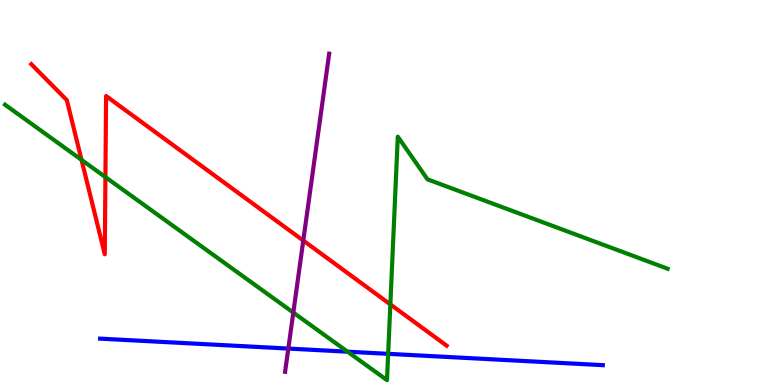[{'lines': ['blue', 'red'], 'intersections': []}, {'lines': ['green', 'red'], 'intersections': [{'x': 1.05, 'y': 5.85}, {'x': 1.36, 'y': 5.4}, {'x': 5.04, 'y': 2.09}]}, {'lines': ['purple', 'red'], 'intersections': [{'x': 3.91, 'y': 3.75}]}, {'lines': ['blue', 'green'], 'intersections': [{'x': 4.48, 'y': 0.865}, {'x': 5.01, 'y': 0.81}]}, {'lines': ['blue', 'purple'], 'intersections': [{'x': 3.72, 'y': 0.946}]}, {'lines': ['green', 'purple'], 'intersections': [{'x': 3.78, 'y': 1.88}]}]